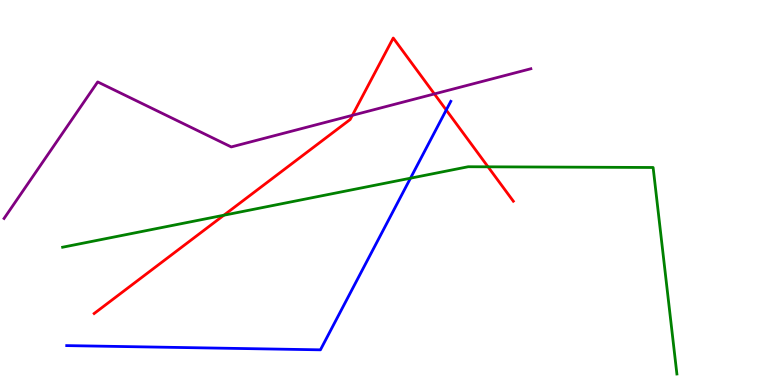[{'lines': ['blue', 'red'], 'intersections': [{'x': 5.76, 'y': 7.14}]}, {'lines': ['green', 'red'], 'intersections': [{'x': 2.89, 'y': 4.41}, {'x': 6.3, 'y': 5.67}]}, {'lines': ['purple', 'red'], 'intersections': [{'x': 4.55, 'y': 7.0}, {'x': 5.6, 'y': 7.56}]}, {'lines': ['blue', 'green'], 'intersections': [{'x': 5.3, 'y': 5.37}]}, {'lines': ['blue', 'purple'], 'intersections': []}, {'lines': ['green', 'purple'], 'intersections': []}]